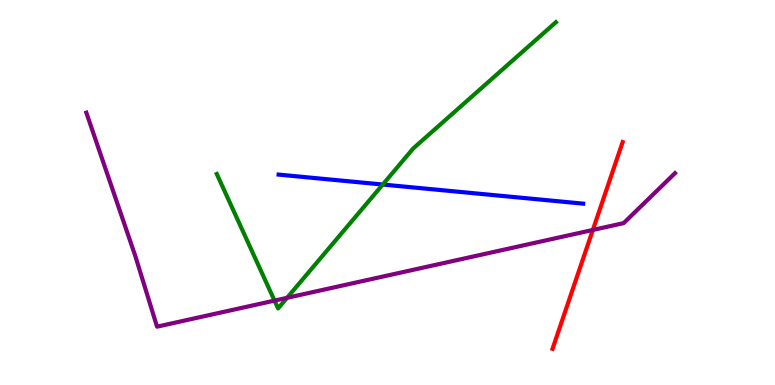[{'lines': ['blue', 'red'], 'intersections': []}, {'lines': ['green', 'red'], 'intersections': []}, {'lines': ['purple', 'red'], 'intersections': [{'x': 7.65, 'y': 4.03}]}, {'lines': ['blue', 'green'], 'intersections': [{'x': 4.94, 'y': 5.21}]}, {'lines': ['blue', 'purple'], 'intersections': []}, {'lines': ['green', 'purple'], 'intersections': [{'x': 3.54, 'y': 2.19}, {'x': 3.7, 'y': 2.26}]}]